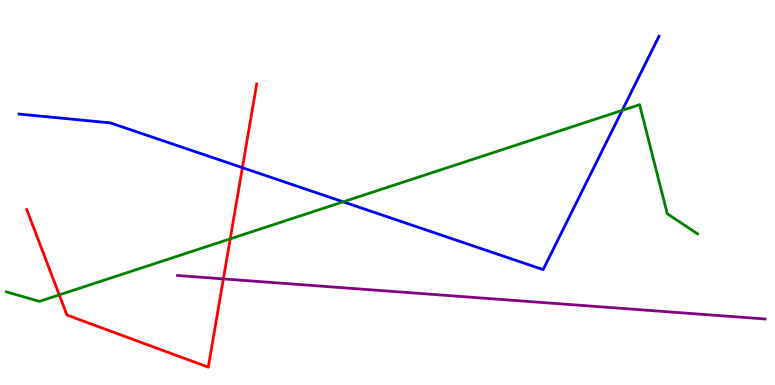[{'lines': ['blue', 'red'], 'intersections': [{'x': 3.13, 'y': 5.65}]}, {'lines': ['green', 'red'], 'intersections': [{'x': 0.765, 'y': 2.34}, {'x': 2.97, 'y': 3.8}]}, {'lines': ['purple', 'red'], 'intersections': [{'x': 2.88, 'y': 2.76}]}, {'lines': ['blue', 'green'], 'intersections': [{'x': 4.43, 'y': 4.76}, {'x': 8.03, 'y': 7.13}]}, {'lines': ['blue', 'purple'], 'intersections': []}, {'lines': ['green', 'purple'], 'intersections': []}]